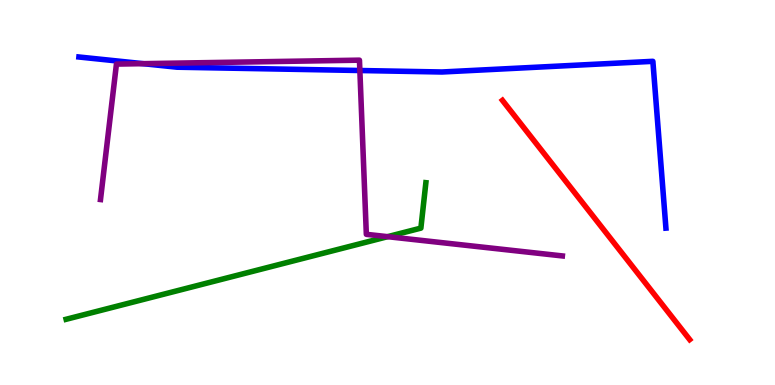[{'lines': ['blue', 'red'], 'intersections': []}, {'lines': ['green', 'red'], 'intersections': []}, {'lines': ['purple', 'red'], 'intersections': []}, {'lines': ['blue', 'green'], 'intersections': []}, {'lines': ['blue', 'purple'], 'intersections': [{'x': 1.85, 'y': 8.35}, {'x': 4.64, 'y': 8.17}]}, {'lines': ['green', 'purple'], 'intersections': [{'x': 5.0, 'y': 3.85}]}]